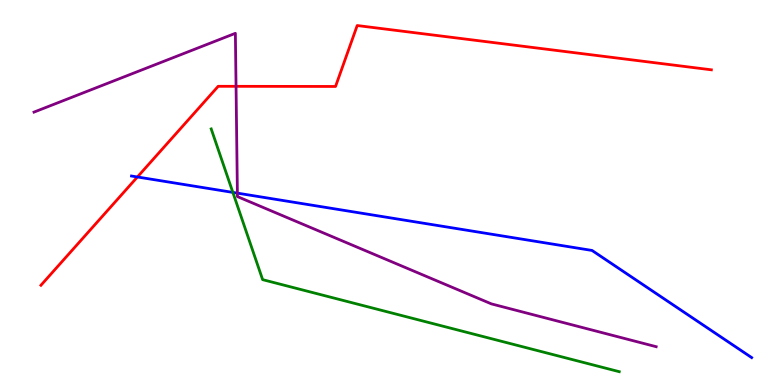[{'lines': ['blue', 'red'], 'intersections': [{'x': 1.77, 'y': 5.4}]}, {'lines': ['green', 'red'], 'intersections': []}, {'lines': ['purple', 'red'], 'intersections': [{'x': 3.05, 'y': 7.76}]}, {'lines': ['blue', 'green'], 'intersections': [{'x': 3.0, 'y': 5.0}]}, {'lines': ['blue', 'purple'], 'intersections': [{'x': 3.06, 'y': 4.98}]}, {'lines': ['green', 'purple'], 'intersections': []}]